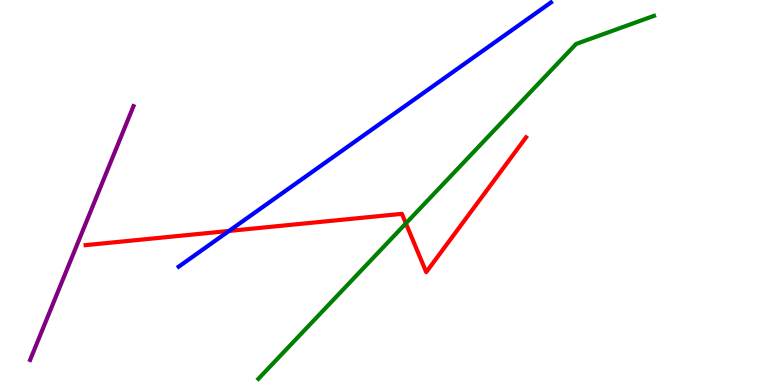[{'lines': ['blue', 'red'], 'intersections': [{'x': 2.96, 'y': 4.0}]}, {'lines': ['green', 'red'], 'intersections': [{'x': 5.24, 'y': 4.2}]}, {'lines': ['purple', 'red'], 'intersections': []}, {'lines': ['blue', 'green'], 'intersections': []}, {'lines': ['blue', 'purple'], 'intersections': []}, {'lines': ['green', 'purple'], 'intersections': []}]